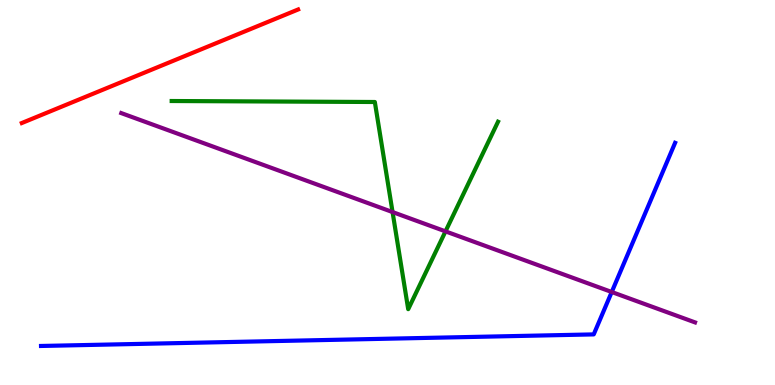[{'lines': ['blue', 'red'], 'intersections': []}, {'lines': ['green', 'red'], 'intersections': []}, {'lines': ['purple', 'red'], 'intersections': []}, {'lines': ['blue', 'green'], 'intersections': []}, {'lines': ['blue', 'purple'], 'intersections': [{'x': 7.89, 'y': 2.42}]}, {'lines': ['green', 'purple'], 'intersections': [{'x': 5.07, 'y': 4.49}, {'x': 5.75, 'y': 3.99}]}]